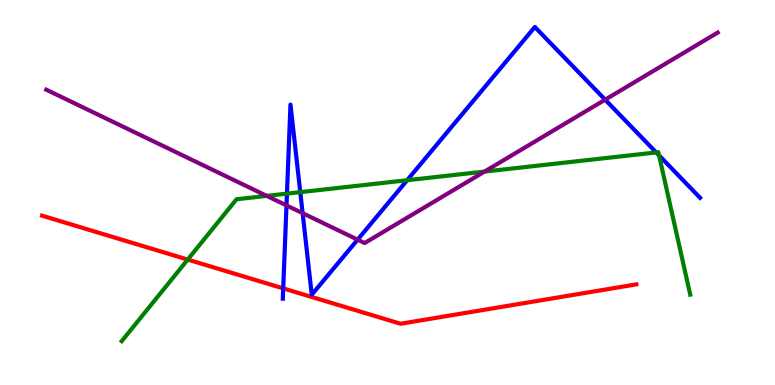[{'lines': ['blue', 'red'], 'intersections': [{'x': 3.65, 'y': 2.51}]}, {'lines': ['green', 'red'], 'intersections': [{'x': 2.42, 'y': 3.26}]}, {'lines': ['purple', 'red'], 'intersections': []}, {'lines': ['blue', 'green'], 'intersections': [{'x': 3.7, 'y': 4.97}, {'x': 3.87, 'y': 5.01}, {'x': 5.25, 'y': 5.32}, {'x': 8.47, 'y': 6.04}, {'x': 8.5, 'y': 5.96}]}, {'lines': ['blue', 'purple'], 'intersections': [{'x': 3.7, 'y': 4.66}, {'x': 3.9, 'y': 4.46}, {'x': 4.61, 'y': 3.77}, {'x': 7.81, 'y': 7.41}]}, {'lines': ['green', 'purple'], 'intersections': [{'x': 3.44, 'y': 4.91}, {'x': 6.25, 'y': 5.54}]}]